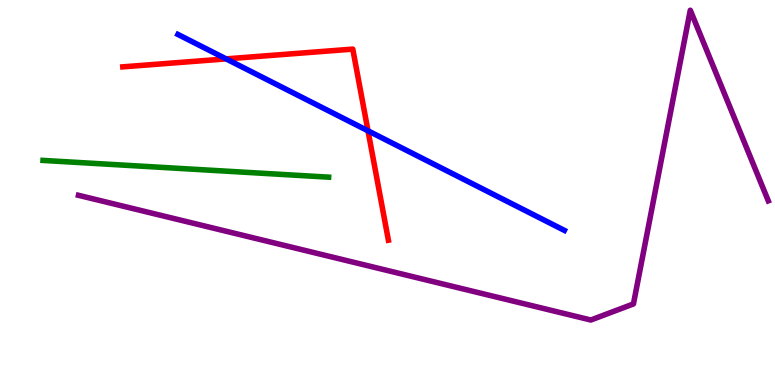[{'lines': ['blue', 'red'], 'intersections': [{'x': 2.92, 'y': 8.47}, {'x': 4.75, 'y': 6.6}]}, {'lines': ['green', 'red'], 'intersections': []}, {'lines': ['purple', 'red'], 'intersections': []}, {'lines': ['blue', 'green'], 'intersections': []}, {'lines': ['blue', 'purple'], 'intersections': []}, {'lines': ['green', 'purple'], 'intersections': []}]